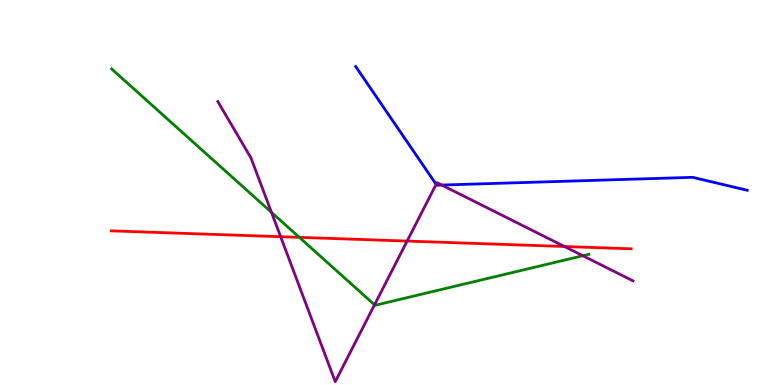[{'lines': ['blue', 'red'], 'intersections': []}, {'lines': ['green', 'red'], 'intersections': [{'x': 3.86, 'y': 3.84}]}, {'lines': ['purple', 'red'], 'intersections': [{'x': 3.62, 'y': 3.85}, {'x': 5.25, 'y': 3.74}, {'x': 7.28, 'y': 3.6}]}, {'lines': ['blue', 'green'], 'intersections': []}, {'lines': ['blue', 'purple'], 'intersections': [{'x': 5.63, 'y': 5.21}, {'x': 5.7, 'y': 5.19}]}, {'lines': ['green', 'purple'], 'intersections': [{'x': 3.5, 'y': 4.48}, {'x': 4.83, 'y': 2.08}, {'x': 7.52, 'y': 3.36}]}]